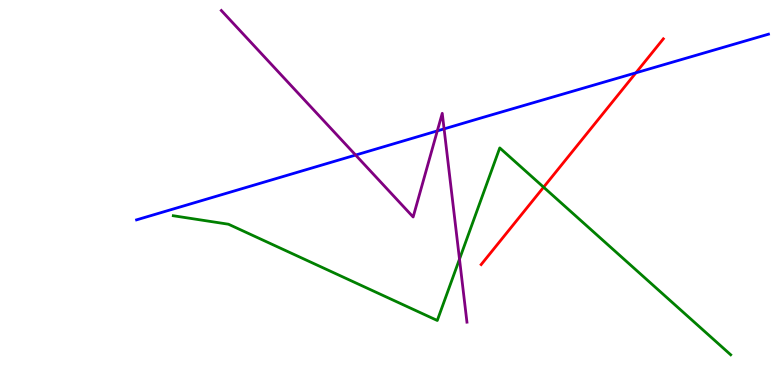[{'lines': ['blue', 'red'], 'intersections': [{'x': 8.21, 'y': 8.11}]}, {'lines': ['green', 'red'], 'intersections': [{'x': 7.01, 'y': 5.14}]}, {'lines': ['purple', 'red'], 'intersections': []}, {'lines': ['blue', 'green'], 'intersections': []}, {'lines': ['blue', 'purple'], 'intersections': [{'x': 4.59, 'y': 5.97}, {'x': 5.64, 'y': 6.6}, {'x': 5.73, 'y': 6.65}]}, {'lines': ['green', 'purple'], 'intersections': [{'x': 5.93, 'y': 3.27}]}]